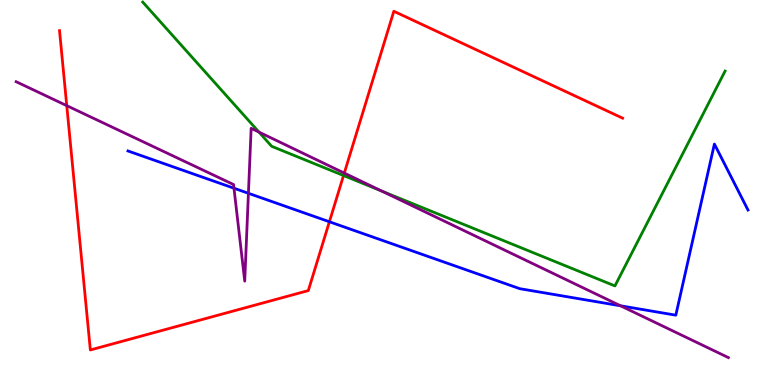[{'lines': ['blue', 'red'], 'intersections': [{'x': 4.25, 'y': 4.24}]}, {'lines': ['green', 'red'], 'intersections': [{'x': 4.43, 'y': 5.44}]}, {'lines': ['purple', 'red'], 'intersections': [{'x': 0.861, 'y': 7.26}, {'x': 4.44, 'y': 5.5}]}, {'lines': ['blue', 'green'], 'intersections': []}, {'lines': ['blue', 'purple'], 'intersections': [{'x': 3.02, 'y': 5.11}, {'x': 3.21, 'y': 4.98}, {'x': 8.01, 'y': 2.06}]}, {'lines': ['green', 'purple'], 'intersections': [{'x': 3.34, 'y': 6.57}, {'x': 4.93, 'y': 5.04}]}]